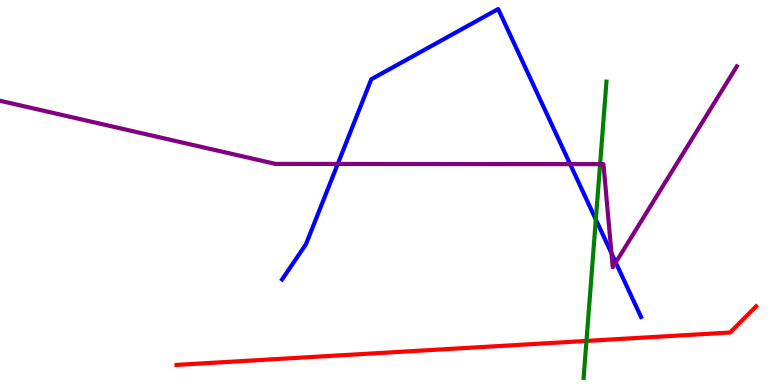[{'lines': ['blue', 'red'], 'intersections': []}, {'lines': ['green', 'red'], 'intersections': [{'x': 7.57, 'y': 1.14}]}, {'lines': ['purple', 'red'], 'intersections': []}, {'lines': ['blue', 'green'], 'intersections': [{'x': 7.69, 'y': 4.3}]}, {'lines': ['blue', 'purple'], 'intersections': [{'x': 4.36, 'y': 5.74}, {'x': 7.36, 'y': 5.74}, {'x': 7.89, 'y': 3.42}, {'x': 7.95, 'y': 3.18}]}, {'lines': ['green', 'purple'], 'intersections': [{'x': 7.74, 'y': 5.74}]}]